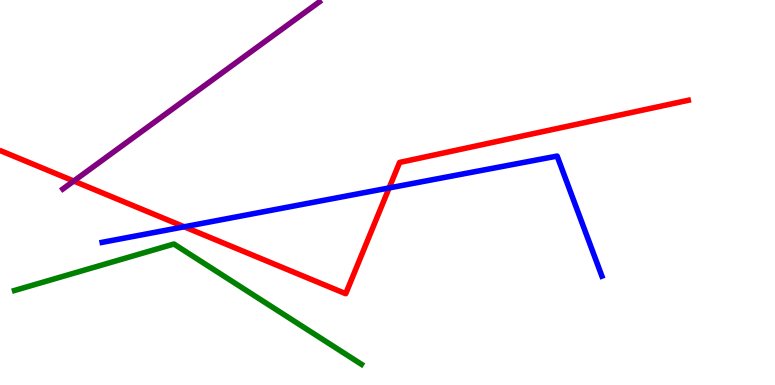[{'lines': ['blue', 'red'], 'intersections': [{'x': 2.38, 'y': 4.11}, {'x': 5.02, 'y': 5.12}]}, {'lines': ['green', 'red'], 'intersections': []}, {'lines': ['purple', 'red'], 'intersections': [{'x': 0.952, 'y': 5.3}]}, {'lines': ['blue', 'green'], 'intersections': []}, {'lines': ['blue', 'purple'], 'intersections': []}, {'lines': ['green', 'purple'], 'intersections': []}]